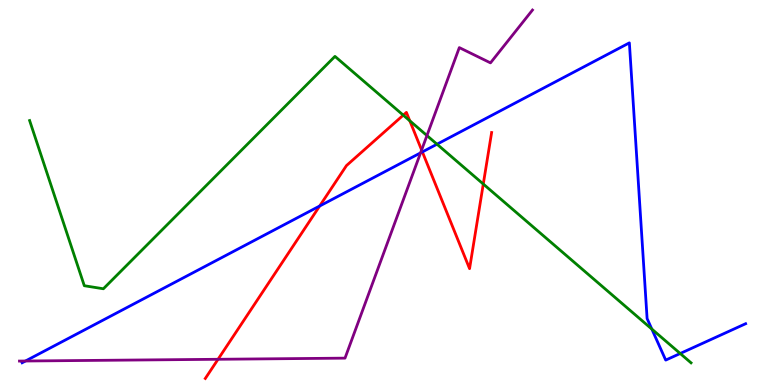[{'lines': ['blue', 'red'], 'intersections': [{'x': 4.12, 'y': 4.65}, {'x': 5.45, 'y': 6.05}]}, {'lines': ['green', 'red'], 'intersections': [{'x': 5.2, 'y': 7.01}, {'x': 5.29, 'y': 6.86}, {'x': 6.24, 'y': 5.22}]}, {'lines': ['purple', 'red'], 'intersections': [{'x': 2.81, 'y': 0.668}, {'x': 5.44, 'y': 6.1}]}, {'lines': ['blue', 'green'], 'intersections': [{'x': 5.64, 'y': 6.25}, {'x': 8.41, 'y': 1.45}, {'x': 8.78, 'y': 0.818}]}, {'lines': ['blue', 'purple'], 'intersections': [{'x': 0.329, 'y': 0.623}, {'x': 5.43, 'y': 6.03}]}, {'lines': ['green', 'purple'], 'intersections': [{'x': 5.51, 'y': 6.48}]}]